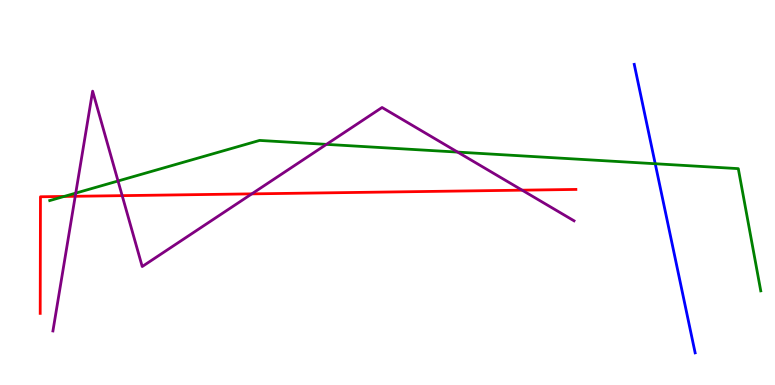[{'lines': ['blue', 'red'], 'intersections': []}, {'lines': ['green', 'red'], 'intersections': [{'x': 0.828, 'y': 4.9}]}, {'lines': ['purple', 'red'], 'intersections': [{'x': 0.971, 'y': 4.9}, {'x': 1.58, 'y': 4.92}, {'x': 3.25, 'y': 4.96}, {'x': 6.74, 'y': 5.06}]}, {'lines': ['blue', 'green'], 'intersections': [{'x': 8.45, 'y': 5.75}]}, {'lines': ['blue', 'purple'], 'intersections': []}, {'lines': ['green', 'purple'], 'intersections': [{'x': 0.977, 'y': 4.98}, {'x': 1.52, 'y': 5.3}, {'x': 4.21, 'y': 6.25}, {'x': 5.9, 'y': 6.05}]}]